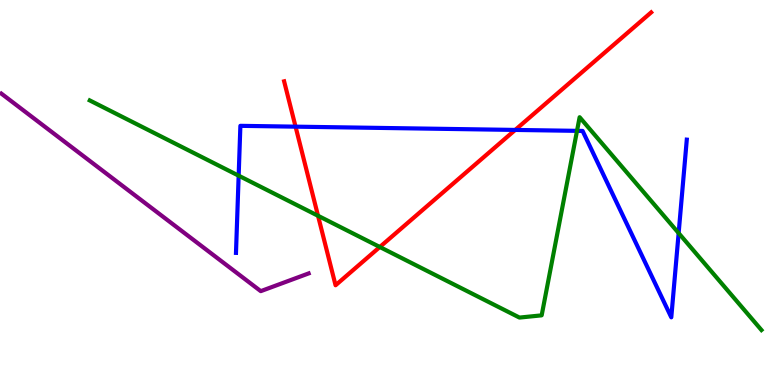[{'lines': ['blue', 'red'], 'intersections': [{'x': 3.81, 'y': 6.71}, {'x': 6.65, 'y': 6.63}]}, {'lines': ['green', 'red'], 'intersections': [{'x': 4.1, 'y': 4.4}, {'x': 4.9, 'y': 3.58}]}, {'lines': ['purple', 'red'], 'intersections': []}, {'lines': ['blue', 'green'], 'intersections': [{'x': 3.08, 'y': 5.44}, {'x': 7.45, 'y': 6.6}, {'x': 8.76, 'y': 3.95}]}, {'lines': ['blue', 'purple'], 'intersections': []}, {'lines': ['green', 'purple'], 'intersections': []}]